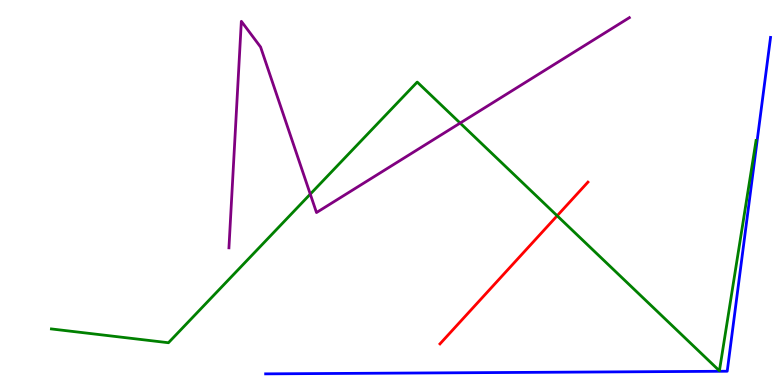[{'lines': ['blue', 'red'], 'intersections': []}, {'lines': ['green', 'red'], 'intersections': [{'x': 7.19, 'y': 4.4}]}, {'lines': ['purple', 'red'], 'intersections': []}, {'lines': ['blue', 'green'], 'intersections': []}, {'lines': ['blue', 'purple'], 'intersections': []}, {'lines': ['green', 'purple'], 'intersections': [{'x': 4.0, 'y': 4.96}, {'x': 5.94, 'y': 6.8}]}]